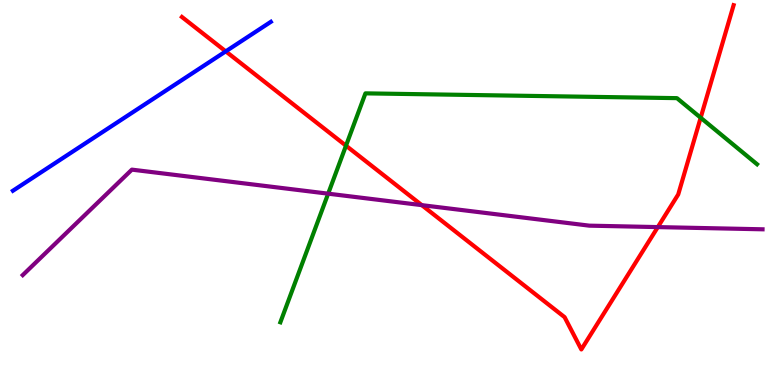[{'lines': ['blue', 'red'], 'intersections': [{'x': 2.91, 'y': 8.67}]}, {'lines': ['green', 'red'], 'intersections': [{'x': 4.46, 'y': 6.22}, {'x': 9.04, 'y': 6.94}]}, {'lines': ['purple', 'red'], 'intersections': [{'x': 5.44, 'y': 4.67}, {'x': 8.49, 'y': 4.1}]}, {'lines': ['blue', 'green'], 'intersections': []}, {'lines': ['blue', 'purple'], 'intersections': []}, {'lines': ['green', 'purple'], 'intersections': [{'x': 4.23, 'y': 4.97}]}]